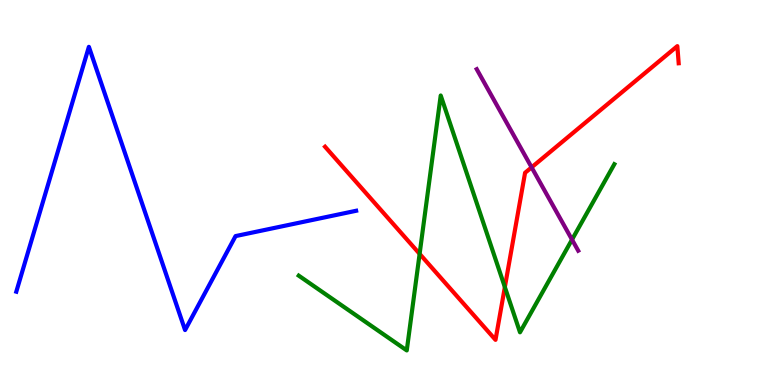[{'lines': ['blue', 'red'], 'intersections': []}, {'lines': ['green', 'red'], 'intersections': [{'x': 5.41, 'y': 3.41}, {'x': 6.51, 'y': 2.54}]}, {'lines': ['purple', 'red'], 'intersections': [{'x': 6.86, 'y': 5.65}]}, {'lines': ['blue', 'green'], 'intersections': []}, {'lines': ['blue', 'purple'], 'intersections': []}, {'lines': ['green', 'purple'], 'intersections': [{'x': 7.38, 'y': 3.78}]}]